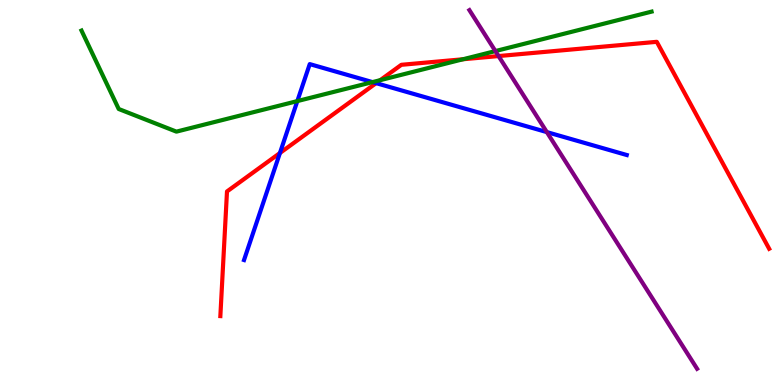[{'lines': ['blue', 'red'], 'intersections': [{'x': 3.61, 'y': 6.03}, {'x': 4.85, 'y': 7.84}]}, {'lines': ['green', 'red'], 'intersections': [{'x': 4.91, 'y': 7.92}, {'x': 5.97, 'y': 8.46}]}, {'lines': ['purple', 'red'], 'intersections': [{'x': 6.43, 'y': 8.54}]}, {'lines': ['blue', 'green'], 'intersections': [{'x': 3.84, 'y': 7.37}, {'x': 4.81, 'y': 7.87}]}, {'lines': ['blue', 'purple'], 'intersections': [{'x': 7.06, 'y': 6.57}]}, {'lines': ['green', 'purple'], 'intersections': [{'x': 6.39, 'y': 8.67}]}]